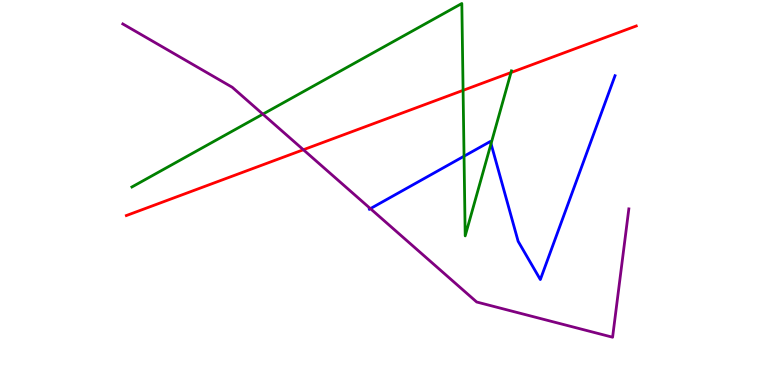[{'lines': ['blue', 'red'], 'intersections': []}, {'lines': ['green', 'red'], 'intersections': [{'x': 5.98, 'y': 7.65}, {'x': 6.59, 'y': 8.12}]}, {'lines': ['purple', 'red'], 'intersections': [{'x': 3.91, 'y': 6.11}]}, {'lines': ['blue', 'green'], 'intersections': [{'x': 5.99, 'y': 5.94}, {'x': 6.34, 'y': 6.27}]}, {'lines': ['blue', 'purple'], 'intersections': [{'x': 4.78, 'y': 4.58}]}, {'lines': ['green', 'purple'], 'intersections': [{'x': 3.39, 'y': 7.03}]}]